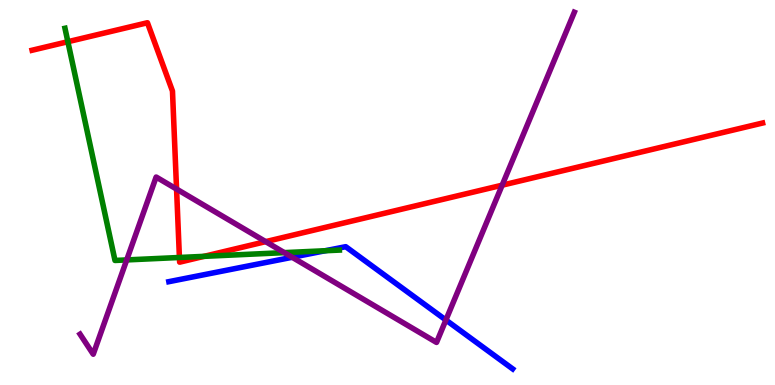[{'lines': ['blue', 'red'], 'intersections': []}, {'lines': ['green', 'red'], 'intersections': [{'x': 0.876, 'y': 8.92}, {'x': 2.32, 'y': 3.31}, {'x': 2.63, 'y': 3.34}]}, {'lines': ['purple', 'red'], 'intersections': [{'x': 2.28, 'y': 5.09}, {'x': 3.43, 'y': 3.72}, {'x': 6.48, 'y': 5.19}]}, {'lines': ['blue', 'green'], 'intersections': [{'x': 4.2, 'y': 3.49}]}, {'lines': ['blue', 'purple'], 'intersections': [{'x': 3.77, 'y': 3.32}, {'x': 5.75, 'y': 1.69}]}, {'lines': ['green', 'purple'], 'intersections': [{'x': 1.64, 'y': 3.25}, {'x': 3.67, 'y': 3.44}]}]